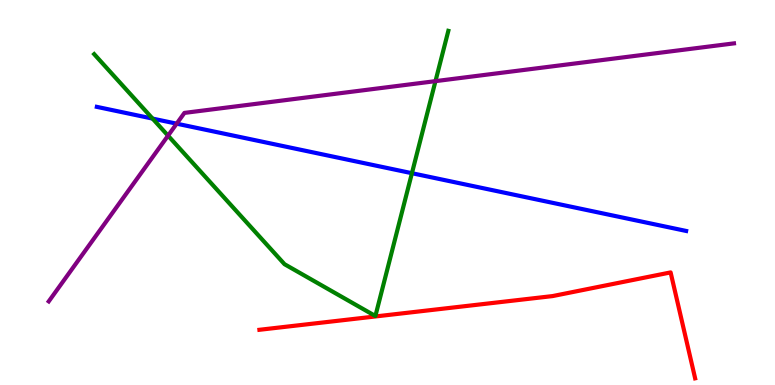[{'lines': ['blue', 'red'], 'intersections': []}, {'lines': ['green', 'red'], 'intersections': []}, {'lines': ['purple', 'red'], 'intersections': []}, {'lines': ['blue', 'green'], 'intersections': [{'x': 1.97, 'y': 6.92}, {'x': 5.32, 'y': 5.5}]}, {'lines': ['blue', 'purple'], 'intersections': [{'x': 2.28, 'y': 6.79}]}, {'lines': ['green', 'purple'], 'intersections': [{'x': 2.17, 'y': 6.48}, {'x': 5.62, 'y': 7.89}]}]